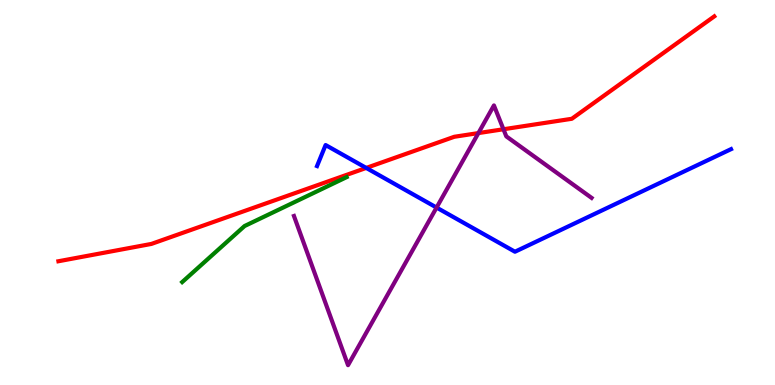[{'lines': ['blue', 'red'], 'intersections': [{'x': 4.73, 'y': 5.64}]}, {'lines': ['green', 'red'], 'intersections': []}, {'lines': ['purple', 'red'], 'intersections': [{'x': 6.17, 'y': 6.54}, {'x': 6.5, 'y': 6.64}]}, {'lines': ['blue', 'green'], 'intersections': []}, {'lines': ['blue', 'purple'], 'intersections': [{'x': 5.63, 'y': 4.61}]}, {'lines': ['green', 'purple'], 'intersections': []}]